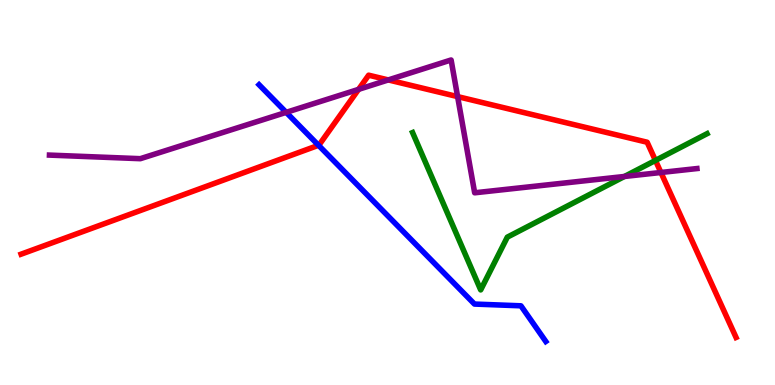[{'lines': ['blue', 'red'], 'intersections': [{'x': 4.11, 'y': 6.23}]}, {'lines': ['green', 'red'], 'intersections': [{'x': 8.46, 'y': 5.83}]}, {'lines': ['purple', 'red'], 'intersections': [{'x': 4.63, 'y': 7.68}, {'x': 5.01, 'y': 7.92}, {'x': 5.9, 'y': 7.49}, {'x': 8.53, 'y': 5.52}]}, {'lines': ['blue', 'green'], 'intersections': []}, {'lines': ['blue', 'purple'], 'intersections': [{'x': 3.69, 'y': 7.08}]}, {'lines': ['green', 'purple'], 'intersections': [{'x': 8.06, 'y': 5.42}]}]